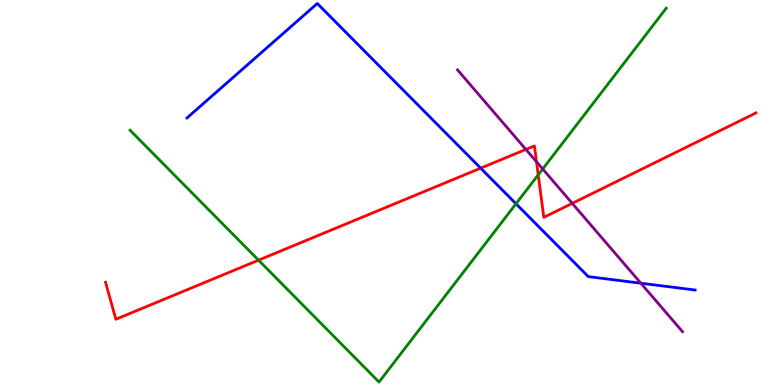[{'lines': ['blue', 'red'], 'intersections': [{'x': 6.2, 'y': 5.63}]}, {'lines': ['green', 'red'], 'intersections': [{'x': 3.34, 'y': 3.24}, {'x': 6.94, 'y': 5.46}]}, {'lines': ['purple', 'red'], 'intersections': [{'x': 6.79, 'y': 6.12}, {'x': 6.92, 'y': 5.8}, {'x': 7.38, 'y': 4.72}]}, {'lines': ['blue', 'green'], 'intersections': [{'x': 6.66, 'y': 4.71}]}, {'lines': ['blue', 'purple'], 'intersections': [{'x': 8.27, 'y': 2.64}]}, {'lines': ['green', 'purple'], 'intersections': [{'x': 7.0, 'y': 5.61}]}]